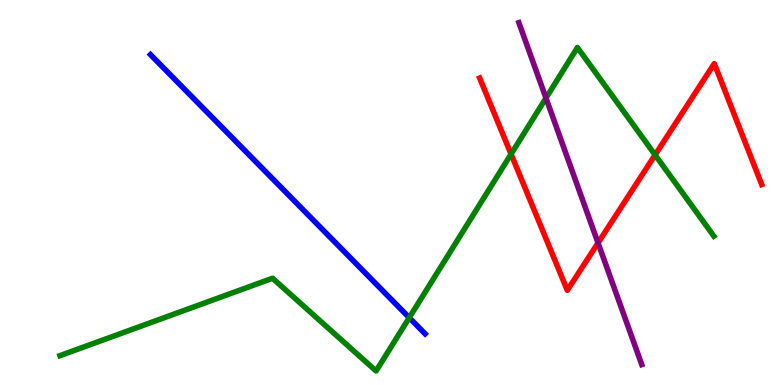[{'lines': ['blue', 'red'], 'intersections': []}, {'lines': ['green', 'red'], 'intersections': [{'x': 6.59, 'y': 6.0}, {'x': 8.45, 'y': 5.98}]}, {'lines': ['purple', 'red'], 'intersections': [{'x': 7.72, 'y': 3.69}]}, {'lines': ['blue', 'green'], 'intersections': [{'x': 5.28, 'y': 1.75}]}, {'lines': ['blue', 'purple'], 'intersections': []}, {'lines': ['green', 'purple'], 'intersections': [{'x': 7.04, 'y': 7.45}]}]